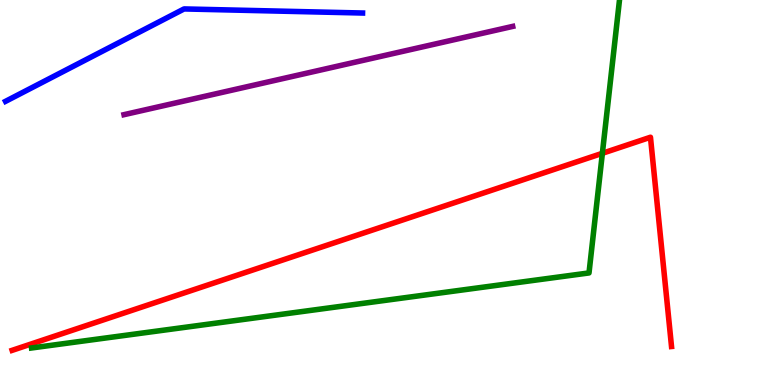[{'lines': ['blue', 'red'], 'intersections': []}, {'lines': ['green', 'red'], 'intersections': [{'x': 7.77, 'y': 6.02}]}, {'lines': ['purple', 'red'], 'intersections': []}, {'lines': ['blue', 'green'], 'intersections': []}, {'lines': ['blue', 'purple'], 'intersections': []}, {'lines': ['green', 'purple'], 'intersections': []}]